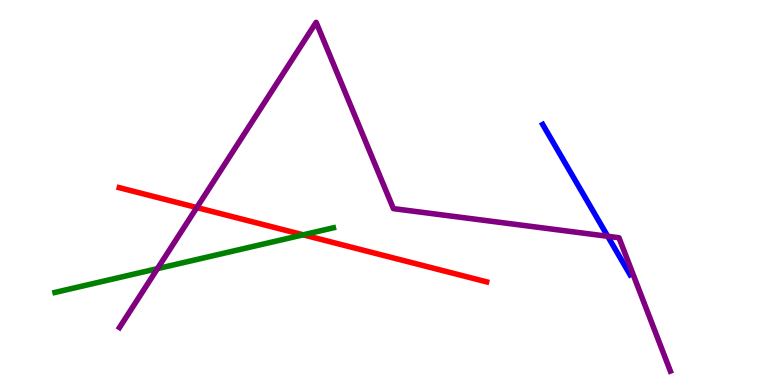[{'lines': ['blue', 'red'], 'intersections': []}, {'lines': ['green', 'red'], 'intersections': [{'x': 3.91, 'y': 3.9}]}, {'lines': ['purple', 'red'], 'intersections': [{'x': 2.54, 'y': 4.61}]}, {'lines': ['blue', 'green'], 'intersections': []}, {'lines': ['blue', 'purple'], 'intersections': [{'x': 7.84, 'y': 3.86}]}, {'lines': ['green', 'purple'], 'intersections': [{'x': 2.03, 'y': 3.02}]}]